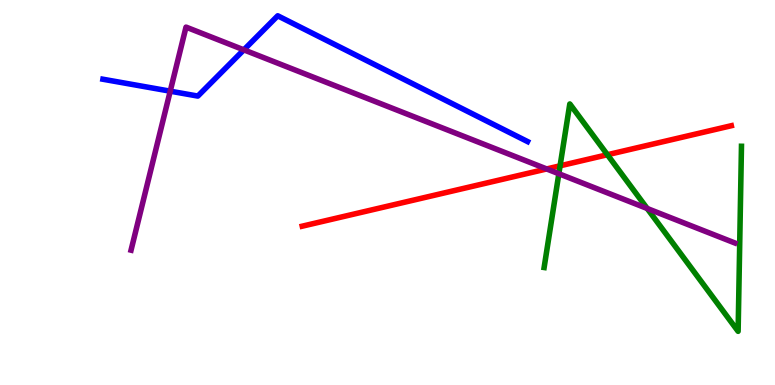[{'lines': ['blue', 'red'], 'intersections': []}, {'lines': ['green', 'red'], 'intersections': [{'x': 7.23, 'y': 5.69}, {'x': 7.84, 'y': 5.98}]}, {'lines': ['purple', 'red'], 'intersections': [{'x': 7.05, 'y': 5.61}]}, {'lines': ['blue', 'green'], 'intersections': []}, {'lines': ['blue', 'purple'], 'intersections': [{'x': 2.2, 'y': 7.63}, {'x': 3.15, 'y': 8.71}]}, {'lines': ['green', 'purple'], 'intersections': [{'x': 7.21, 'y': 5.49}, {'x': 8.35, 'y': 4.58}]}]